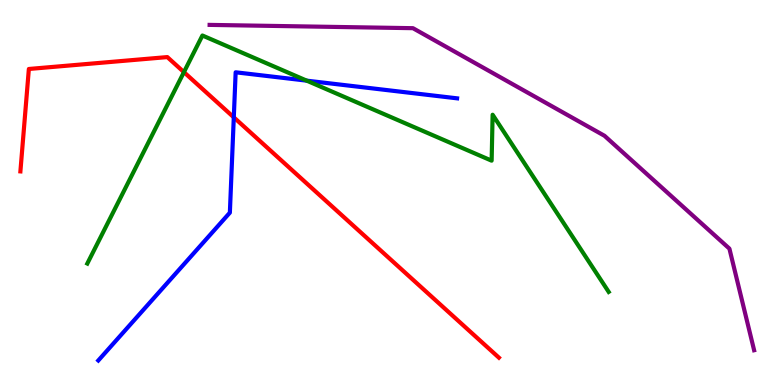[{'lines': ['blue', 'red'], 'intersections': [{'x': 3.02, 'y': 6.95}]}, {'lines': ['green', 'red'], 'intersections': [{'x': 2.37, 'y': 8.13}]}, {'lines': ['purple', 'red'], 'intersections': []}, {'lines': ['blue', 'green'], 'intersections': [{'x': 3.96, 'y': 7.91}]}, {'lines': ['blue', 'purple'], 'intersections': []}, {'lines': ['green', 'purple'], 'intersections': []}]